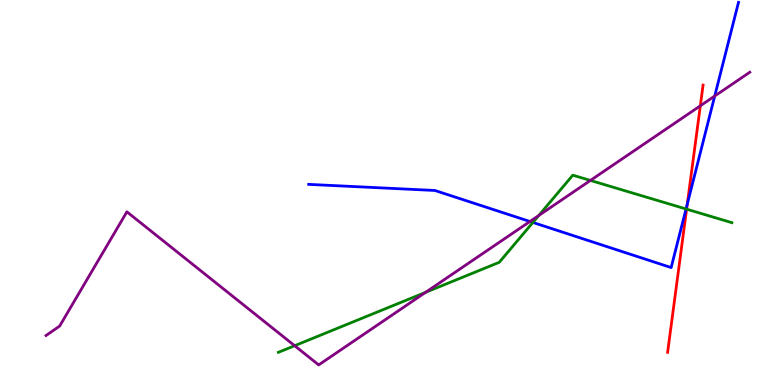[{'lines': ['blue', 'red'], 'intersections': [{'x': 8.87, 'y': 4.7}]}, {'lines': ['green', 'red'], 'intersections': [{'x': 8.86, 'y': 4.57}]}, {'lines': ['purple', 'red'], 'intersections': [{'x': 9.04, 'y': 7.25}]}, {'lines': ['blue', 'green'], 'intersections': [{'x': 6.88, 'y': 4.22}, {'x': 8.85, 'y': 4.57}]}, {'lines': ['blue', 'purple'], 'intersections': [{'x': 6.84, 'y': 4.25}, {'x': 9.22, 'y': 7.51}]}, {'lines': ['green', 'purple'], 'intersections': [{'x': 3.8, 'y': 1.02}, {'x': 5.49, 'y': 2.41}, {'x': 6.95, 'y': 4.4}, {'x': 7.62, 'y': 5.31}]}]